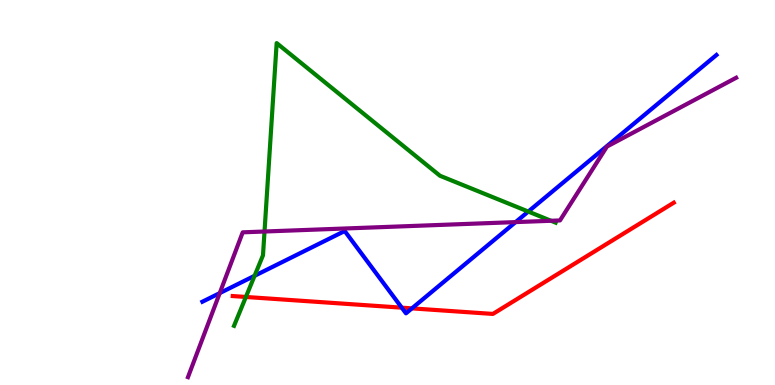[{'lines': ['blue', 'red'], 'intersections': [{'x': 5.18, 'y': 2.01}, {'x': 5.32, 'y': 1.99}]}, {'lines': ['green', 'red'], 'intersections': [{'x': 3.17, 'y': 2.29}]}, {'lines': ['purple', 'red'], 'intersections': []}, {'lines': ['blue', 'green'], 'intersections': [{'x': 3.28, 'y': 2.84}, {'x': 6.82, 'y': 4.51}]}, {'lines': ['blue', 'purple'], 'intersections': [{'x': 2.84, 'y': 2.39}, {'x': 6.65, 'y': 4.23}]}, {'lines': ['green', 'purple'], 'intersections': [{'x': 3.41, 'y': 3.99}, {'x': 7.11, 'y': 4.27}]}]